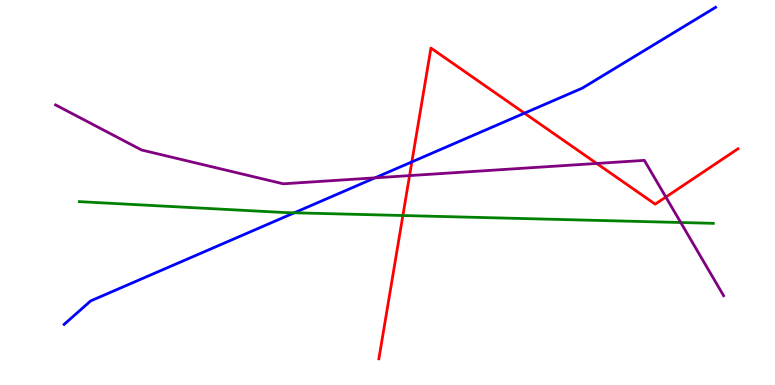[{'lines': ['blue', 'red'], 'intersections': [{'x': 5.31, 'y': 5.79}, {'x': 6.77, 'y': 7.06}]}, {'lines': ['green', 'red'], 'intersections': [{'x': 5.2, 'y': 4.4}]}, {'lines': ['purple', 'red'], 'intersections': [{'x': 5.28, 'y': 5.44}, {'x': 7.7, 'y': 5.75}, {'x': 8.59, 'y': 4.88}]}, {'lines': ['blue', 'green'], 'intersections': [{'x': 3.8, 'y': 4.47}]}, {'lines': ['blue', 'purple'], 'intersections': [{'x': 4.84, 'y': 5.38}]}, {'lines': ['green', 'purple'], 'intersections': [{'x': 8.78, 'y': 4.22}]}]